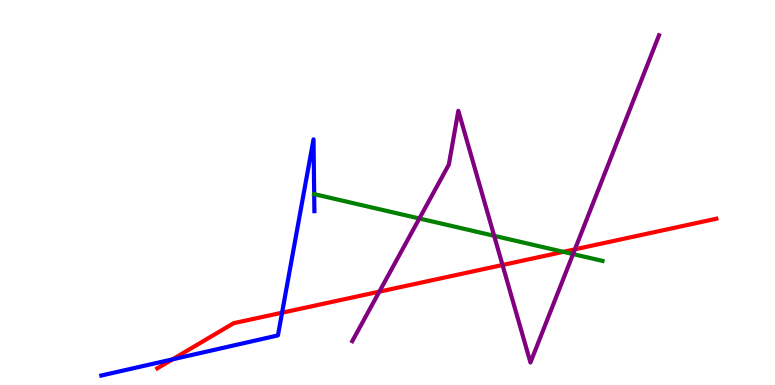[{'lines': ['blue', 'red'], 'intersections': [{'x': 2.23, 'y': 0.666}, {'x': 3.64, 'y': 1.88}]}, {'lines': ['green', 'red'], 'intersections': [{'x': 7.27, 'y': 3.46}]}, {'lines': ['purple', 'red'], 'intersections': [{'x': 4.89, 'y': 2.42}, {'x': 6.48, 'y': 3.12}, {'x': 7.42, 'y': 3.52}]}, {'lines': ['blue', 'green'], 'intersections': [{'x': 4.05, 'y': 4.96}]}, {'lines': ['blue', 'purple'], 'intersections': []}, {'lines': ['green', 'purple'], 'intersections': [{'x': 5.41, 'y': 4.33}, {'x': 6.38, 'y': 3.88}, {'x': 7.39, 'y': 3.4}]}]